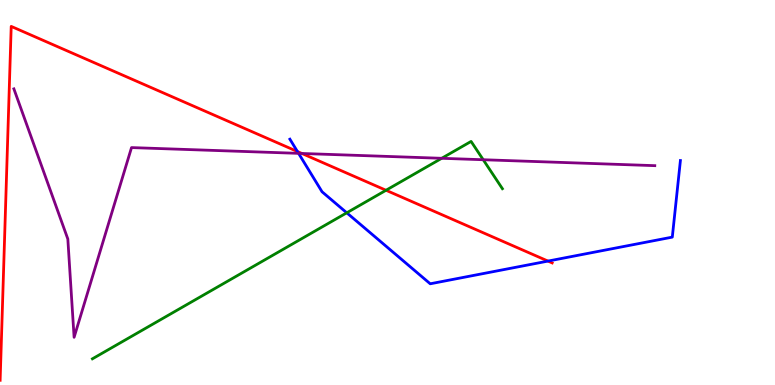[{'lines': ['blue', 'red'], 'intersections': [{'x': 3.84, 'y': 6.06}, {'x': 7.07, 'y': 3.22}]}, {'lines': ['green', 'red'], 'intersections': [{'x': 4.98, 'y': 5.06}]}, {'lines': ['purple', 'red'], 'intersections': [{'x': 3.9, 'y': 6.01}]}, {'lines': ['blue', 'green'], 'intersections': [{'x': 4.47, 'y': 4.47}]}, {'lines': ['blue', 'purple'], 'intersections': [{'x': 3.85, 'y': 6.02}]}, {'lines': ['green', 'purple'], 'intersections': [{'x': 5.7, 'y': 5.89}, {'x': 6.24, 'y': 5.85}]}]